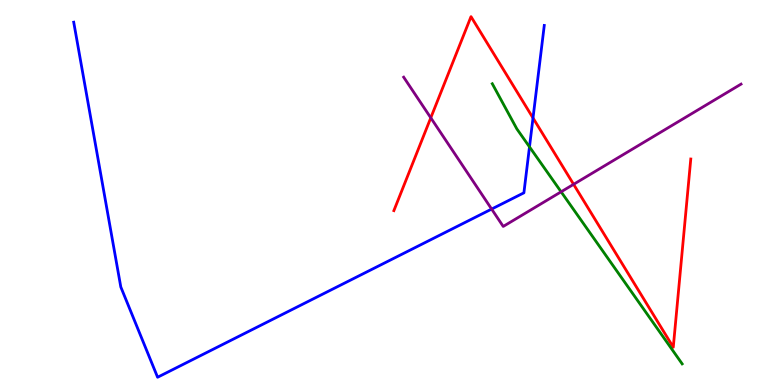[{'lines': ['blue', 'red'], 'intersections': [{'x': 6.88, 'y': 6.94}]}, {'lines': ['green', 'red'], 'intersections': []}, {'lines': ['purple', 'red'], 'intersections': [{'x': 5.56, 'y': 6.94}, {'x': 7.4, 'y': 5.21}]}, {'lines': ['blue', 'green'], 'intersections': [{'x': 6.83, 'y': 6.19}]}, {'lines': ['blue', 'purple'], 'intersections': [{'x': 6.34, 'y': 4.57}]}, {'lines': ['green', 'purple'], 'intersections': [{'x': 7.24, 'y': 5.02}]}]